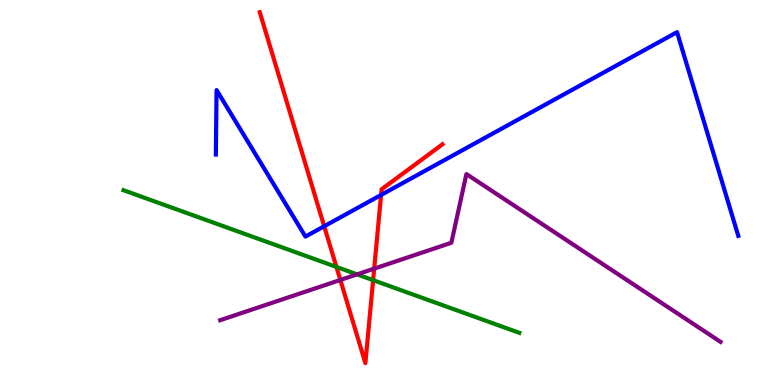[{'lines': ['blue', 'red'], 'intersections': [{'x': 4.18, 'y': 4.12}, {'x': 4.92, 'y': 4.94}]}, {'lines': ['green', 'red'], 'intersections': [{'x': 4.34, 'y': 3.07}, {'x': 4.81, 'y': 2.72}]}, {'lines': ['purple', 'red'], 'intersections': [{'x': 4.39, 'y': 2.73}, {'x': 4.83, 'y': 3.02}]}, {'lines': ['blue', 'green'], 'intersections': []}, {'lines': ['blue', 'purple'], 'intersections': []}, {'lines': ['green', 'purple'], 'intersections': [{'x': 4.61, 'y': 2.87}]}]